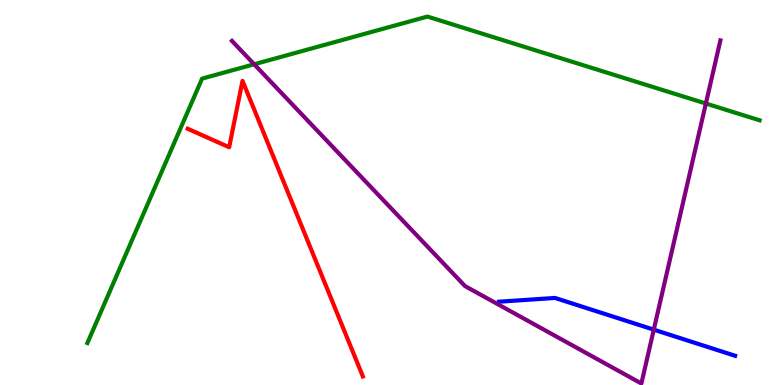[{'lines': ['blue', 'red'], 'intersections': []}, {'lines': ['green', 'red'], 'intersections': []}, {'lines': ['purple', 'red'], 'intersections': []}, {'lines': ['blue', 'green'], 'intersections': []}, {'lines': ['blue', 'purple'], 'intersections': [{'x': 8.44, 'y': 1.44}]}, {'lines': ['green', 'purple'], 'intersections': [{'x': 3.28, 'y': 8.33}, {'x': 9.11, 'y': 7.31}]}]